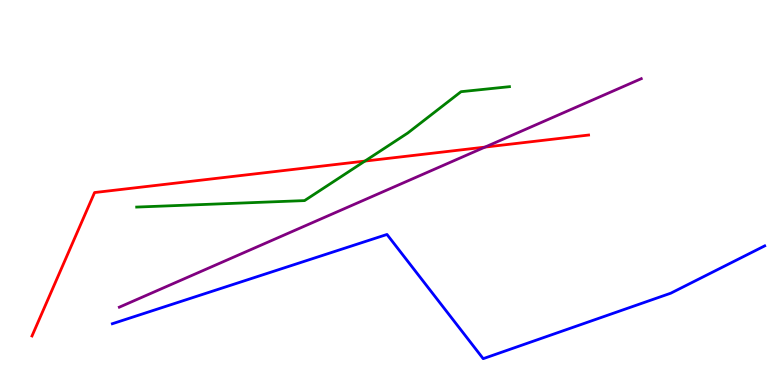[{'lines': ['blue', 'red'], 'intersections': []}, {'lines': ['green', 'red'], 'intersections': [{'x': 4.71, 'y': 5.82}]}, {'lines': ['purple', 'red'], 'intersections': [{'x': 6.26, 'y': 6.18}]}, {'lines': ['blue', 'green'], 'intersections': []}, {'lines': ['blue', 'purple'], 'intersections': []}, {'lines': ['green', 'purple'], 'intersections': []}]